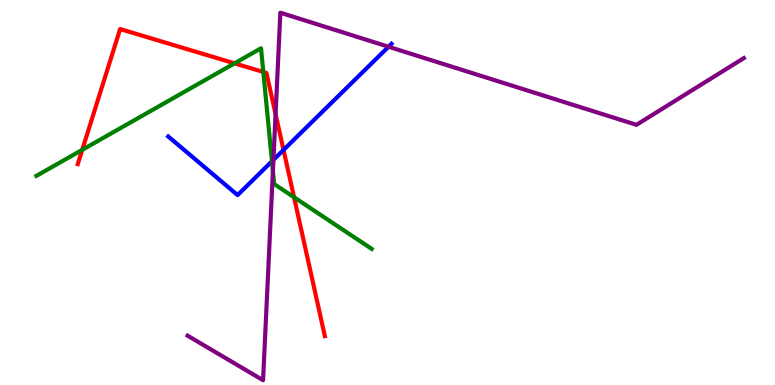[{'lines': ['blue', 'red'], 'intersections': [{'x': 3.66, 'y': 6.11}]}, {'lines': ['green', 'red'], 'intersections': [{'x': 1.06, 'y': 6.11}, {'x': 3.03, 'y': 8.35}, {'x': 3.4, 'y': 8.13}, {'x': 3.79, 'y': 4.88}]}, {'lines': ['purple', 'red'], 'intersections': [{'x': 3.56, 'y': 7.04}]}, {'lines': ['blue', 'green'], 'intersections': [{'x': 3.51, 'y': 5.81}]}, {'lines': ['blue', 'purple'], 'intersections': [{'x': 3.53, 'y': 5.85}, {'x': 5.01, 'y': 8.79}]}, {'lines': ['green', 'purple'], 'intersections': [{'x': 3.52, 'y': 5.56}]}]